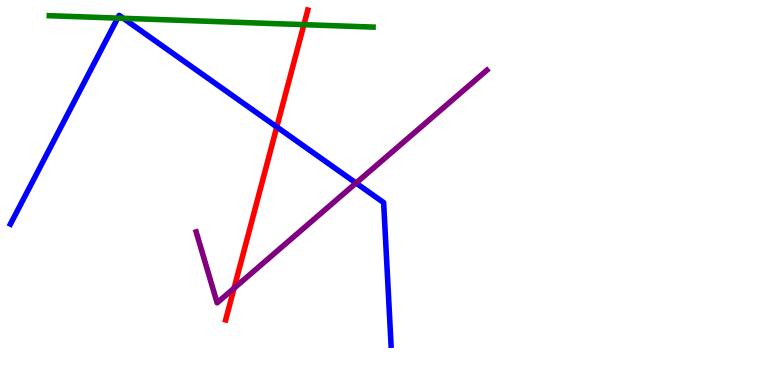[{'lines': ['blue', 'red'], 'intersections': [{'x': 3.57, 'y': 6.7}]}, {'lines': ['green', 'red'], 'intersections': [{'x': 3.92, 'y': 9.36}]}, {'lines': ['purple', 'red'], 'intersections': [{'x': 3.02, 'y': 2.51}]}, {'lines': ['blue', 'green'], 'intersections': [{'x': 1.52, 'y': 9.53}, {'x': 1.59, 'y': 9.52}]}, {'lines': ['blue', 'purple'], 'intersections': [{'x': 4.59, 'y': 5.25}]}, {'lines': ['green', 'purple'], 'intersections': []}]